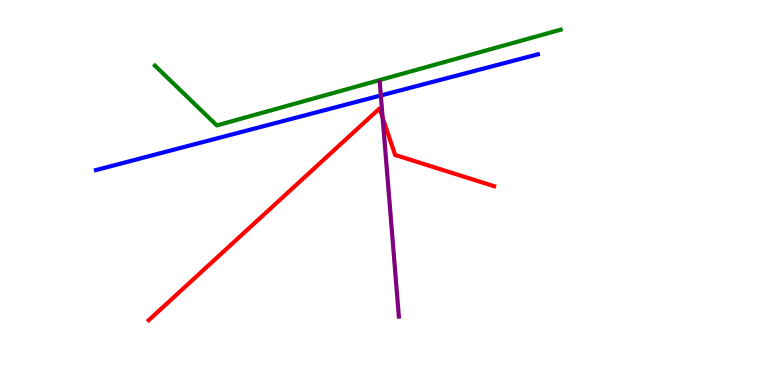[{'lines': ['blue', 'red'], 'intersections': []}, {'lines': ['green', 'red'], 'intersections': []}, {'lines': ['purple', 'red'], 'intersections': [{'x': 4.94, 'y': 6.94}]}, {'lines': ['blue', 'green'], 'intersections': []}, {'lines': ['blue', 'purple'], 'intersections': [{'x': 4.91, 'y': 7.52}]}, {'lines': ['green', 'purple'], 'intersections': []}]